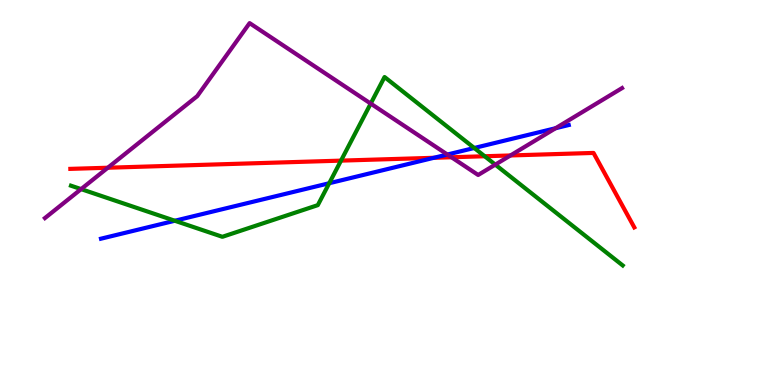[{'lines': ['blue', 'red'], 'intersections': [{'x': 5.6, 'y': 5.9}]}, {'lines': ['green', 'red'], 'intersections': [{'x': 4.4, 'y': 5.83}, {'x': 6.25, 'y': 5.94}]}, {'lines': ['purple', 'red'], 'intersections': [{'x': 1.39, 'y': 5.64}, {'x': 5.83, 'y': 5.92}, {'x': 6.59, 'y': 5.96}]}, {'lines': ['blue', 'green'], 'intersections': [{'x': 2.26, 'y': 4.27}, {'x': 4.25, 'y': 5.24}, {'x': 6.12, 'y': 6.16}]}, {'lines': ['blue', 'purple'], 'intersections': [{'x': 5.77, 'y': 5.99}, {'x': 7.17, 'y': 6.67}]}, {'lines': ['green', 'purple'], 'intersections': [{'x': 1.05, 'y': 5.09}, {'x': 4.78, 'y': 7.31}, {'x': 6.39, 'y': 5.72}]}]